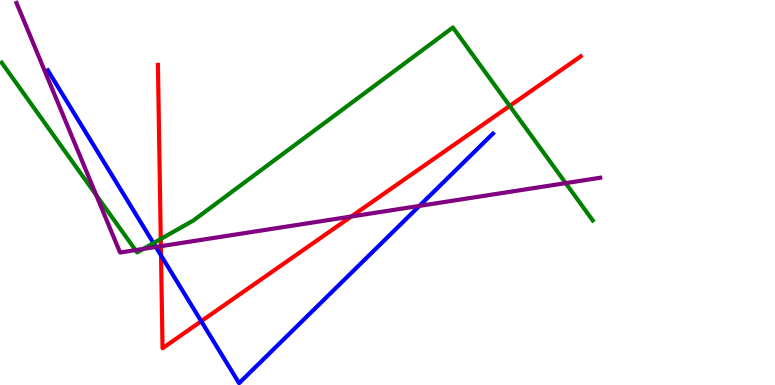[{'lines': ['blue', 'red'], 'intersections': [{'x': 2.08, 'y': 3.36}, {'x': 2.6, 'y': 1.66}]}, {'lines': ['green', 'red'], 'intersections': [{'x': 2.07, 'y': 3.79}, {'x': 6.58, 'y': 7.25}]}, {'lines': ['purple', 'red'], 'intersections': [{'x': 2.08, 'y': 3.61}, {'x': 4.53, 'y': 4.38}]}, {'lines': ['blue', 'green'], 'intersections': [{'x': 1.98, 'y': 3.68}]}, {'lines': ['blue', 'purple'], 'intersections': [{'x': 2.01, 'y': 3.59}, {'x': 5.41, 'y': 4.65}]}, {'lines': ['green', 'purple'], 'intersections': [{'x': 1.24, 'y': 4.93}, {'x': 1.75, 'y': 3.5}, {'x': 1.85, 'y': 3.54}, {'x': 7.3, 'y': 5.24}]}]